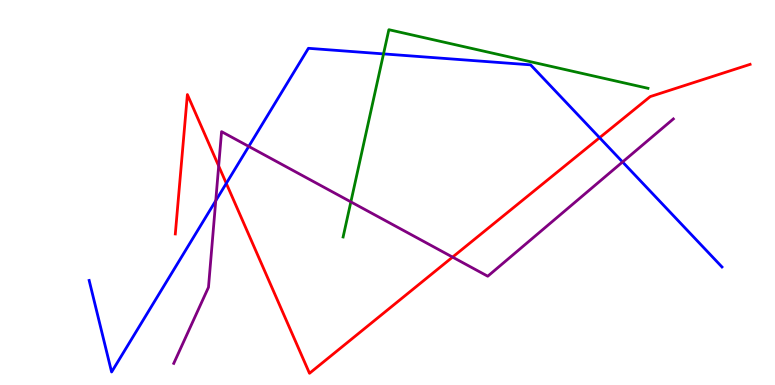[{'lines': ['blue', 'red'], 'intersections': [{'x': 2.92, 'y': 5.24}, {'x': 7.74, 'y': 6.42}]}, {'lines': ['green', 'red'], 'intersections': []}, {'lines': ['purple', 'red'], 'intersections': [{'x': 2.82, 'y': 5.69}, {'x': 5.84, 'y': 3.32}]}, {'lines': ['blue', 'green'], 'intersections': [{'x': 4.95, 'y': 8.6}]}, {'lines': ['blue', 'purple'], 'intersections': [{'x': 2.78, 'y': 4.79}, {'x': 3.21, 'y': 6.2}, {'x': 8.03, 'y': 5.79}]}, {'lines': ['green', 'purple'], 'intersections': [{'x': 4.53, 'y': 4.76}]}]